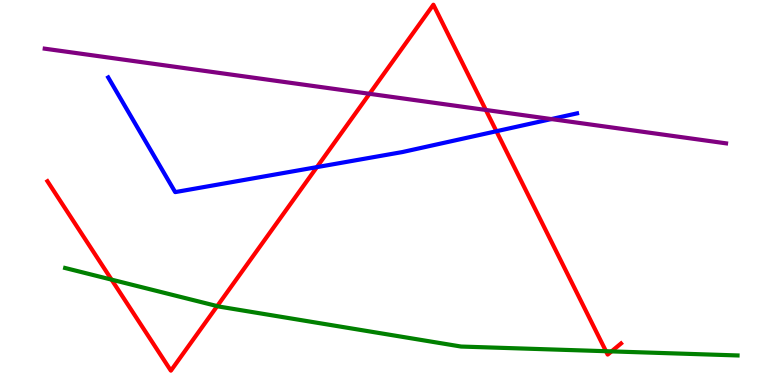[{'lines': ['blue', 'red'], 'intersections': [{'x': 4.09, 'y': 5.66}, {'x': 6.41, 'y': 6.59}]}, {'lines': ['green', 'red'], 'intersections': [{'x': 1.44, 'y': 2.74}, {'x': 2.8, 'y': 2.05}, {'x': 7.82, 'y': 0.878}, {'x': 7.89, 'y': 0.873}]}, {'lines': ['purple', 'red'], 'intersections': [{'x': 4.77, 'y': 7.56}, {'x': 6.27, 'y': 7.14}]}, {'lines': ['blue', 'green'], 'intersections': []}, {'lines': ['blue', 'purple'], 'intersections': [{'x': 7.11, 'y': 6.91}]}, {'lines': ['green', 'purple'], 'intersections': []}]